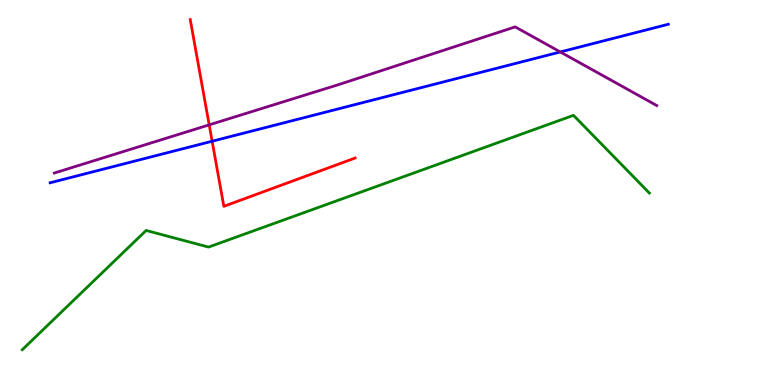[{'lines': ['blue', 'red'], 'intersections': [{'x': 2.74, 'y': 6.33}]}, {'lines': ['green', 'red'], 'intersections': []}, {'lines': ['purple', 'red'], 'intersections': [{'x': 2.7, 'y': 6.76}]}, {'lines': ['blue', 'green'], 'intersections': []}, {'lines': ['blue', 'purple'], 'intersections': [{'x': 7.23, 'y': 8.65}]}, {'lines': ['green', 'purple'], 'intersections': []}]